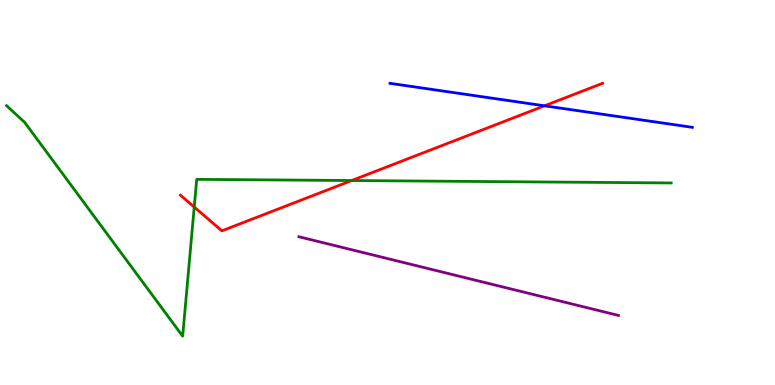[{'lines': ['blue', 'red'], 'intersections': [{'x': 7.03, 'y': 7.25}]}, {'lines': ['green', 'red'], 'intersections': [{'x': 2.51, 'y': 4.62}, {'x': 4.54, 'y': 5.31}]}, {'lines': ['purple', 'red'], 'intersections': []}, {'lines': ['blue', 'green'], 'intersections': []}, {'lines': ['blue', 'purple'], 'intersections': []}, {'lines': ['green', 'purple'], 'intersections': []}]